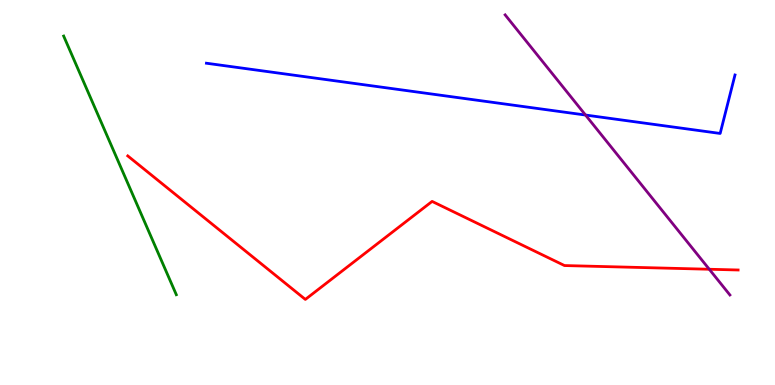[{'lines': ['blue', 'red'], 'intersections': []}, {'lines': ['green', 'red'], 'intersections': []}, {'lines': ['purple', 'red'], 'intersections': [{'x': 9.15, 'y': 3.01}]}, {'lines': ['blue', 'green'], 'intersections': []}, {'lines': ['blue', 'purple'], 'intersections': [{'x': 7.56, 'y': 7.01}]}, {'lines': ['green', 'purple'], 'intersections': []}]